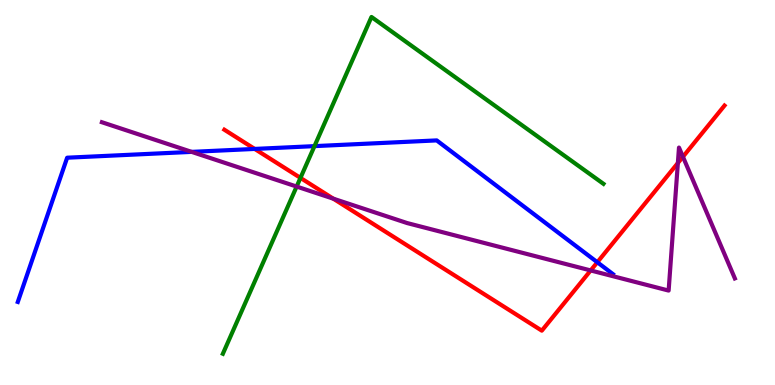[{'lines': ['blue', 'red'], 'intersections': [{'x': 3.29, 'y': 6.13}, {'x': 7.71, 'y': 3.19}]}, {'lines': ['green', 'red'], 'intersections': [{'x': 3.88, 'y': 5.38}]}, {'lines': ['purple', 'red'], 'intersections': [{'x': 4.3, 'y': 4.84}, {'x': 7.62, 'y': 2.98}, {'x': 8.75, 'y': 5.77}, {'x': 8.81, 'y': 5.93}]}, {'lines': ['blue', 'green'], 'intersections': [{'x': 4.06, 'y': 6.2}]}, {'lines': ['blue', 'purple'], 'intersections': [{'x': 2.47, 'y': 6.06}]}, {'lines': ['green', 'purple'], 'intersections': [{'x': 3.83, 'y': 5.15}]}]